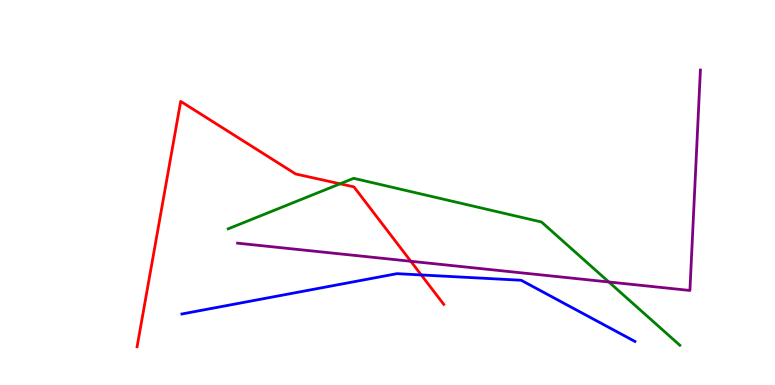[{'lines': ['blue', 'red'], 'intersections': [{'x': 5.44, 'y': 2.86}]}, {'lines': ['green', 'red'], 'intersections': [{'x': 4.39, 'y': 5.23}]}, {'lines': ['purple', 'red'], 'intersections': [{'x': 5.3, 'y': 3.21}]}, {'lines': ['blue', 'green'], 'intersections': []}, {'lines': ['blue', 'purple'], 'intersections': []}, {'lines': ['green', 'purple'], 'intersections': [{'x': 7.86, 'y': 2.68}]}]